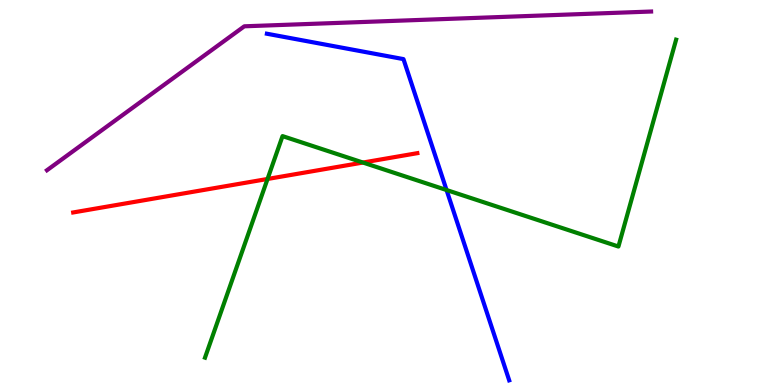[{'lines': ['blue', 'red'], 'intersections': []}, {'lines': ['green', 'red'], 'intersections': [{'x': 3.45, 'y': 5.35}, {'x': 4.68, 'y': 5.78}]}, {'lines': ['purple', 'red'], 'intersections': []}, {'lines': ['blue', 'green'], 'intersections': [{'x': 5.76, 'y': 5.06}]}, {'lines': ['blue', 'purple'], 'intersections': []}, {'lines': ['green', 'purple'], 'intersections': []}]